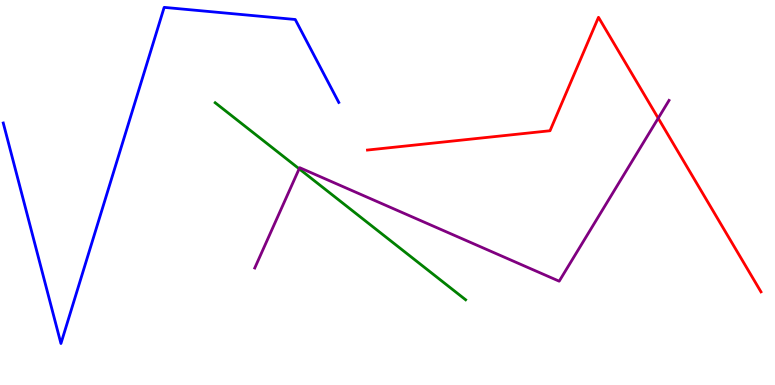[{'lines': ['blue', 'red'], 'intersections': []}, {'lines': ['green', 'red'], 'intersections': []}, {'lines': ['purple', 'red'], 'intersections': [{'x': 8.49, 'y': 6.93}]}, {'lines': ['blue', 'green'], 'intersections': []}, {'lines': ['blue', 'purple'], 'intersections': []}, {'lines': ['green', 'purple'], 'intersections': [{'x': 3.86, 'y': 5.62}]}]